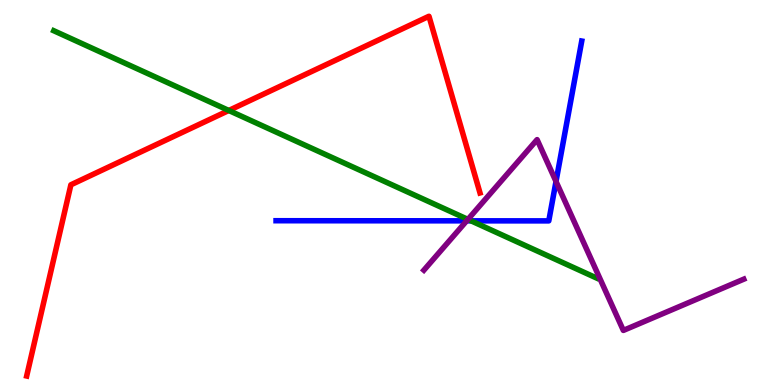[{'lines': ['blue', 'red'], 'intersections': []}, {'lines': ['green', 'red'], 'intersections': [{'x': 2.95, 'y': 7.13}]}, {'lines': ['purple', 'red'], 'intersections': []}, {'lines': ['blue', 'green'], 'intersections': [{'x': 6.08, 'y': 4.26}]}, {'lines': ['blue', 'purple'], 'intersections': [{'x': 6.02, 'y': 4.26}, {'x': 7.17, 'y': 5.29}]}, {'lines': ['green', 'purple'], 'intersections': [{'x': 6.04, 'y': 4.3}]}]